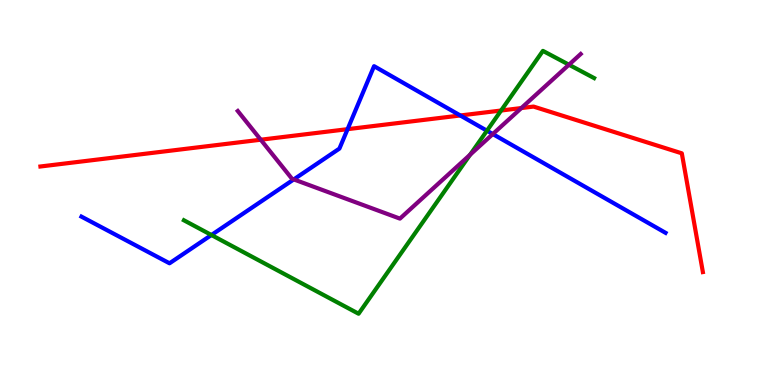[{'lines': ['blue', 'red'], 'intersections': [{'x': 4.48, 'y': 6.64}, {'x': 5.94, 'y': 7.0}]}, {'lines': ['green', 'red'], 'intersections': [{'x': 6.47, 'y': 7.13}]}, {'lines': ['purple', 'red'], 'intersections': [{'x': 3.36, 'y': 6.37}, {'x': 6.73, 'y': 7.19}]}, {'lines': ['blue', 'green'], 'intersections': [{'x': 2.73, 'y': 3.9}, {'x': 6.28, 'y': 6.61}]}, {'lines': ['blue', 'purple'], 'intersections': [{'x': 3.79, 'y': 5.34}, {'x': 6.36, 'y': 6.52}]}, {'lines': ['green', 'purple'], 'intersections': [{'x': 6.07, 'y': 5.98}, {'x': 7.34, 'y': 8.32}]}]